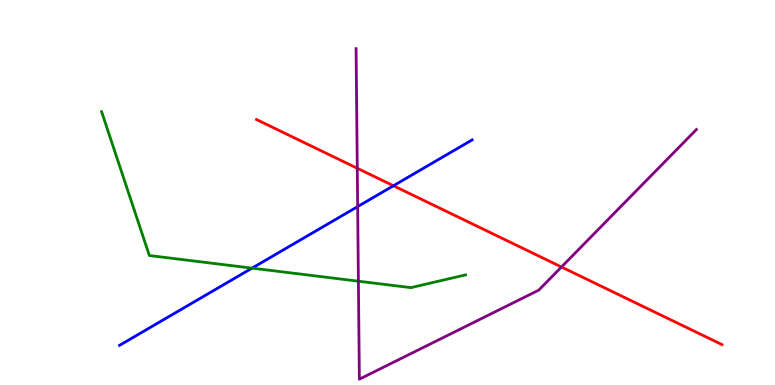[{'lines': ['blue', 'red'], 'intersections': [{'x': 5.08, 'y': 5.18}]}, {'lines': ['green', 'red'], 'intersections': []}, {'lines': ['purple', 'red'], 'intersections': [{'x': 4.61, 'y': 5.63}, {'x': 7.24, 'y': 3.07}]}, {'lines': ['blue', 'green'], 'intersections': [{'x': 3.25, 'y': 3.04}]}, {'lines': ['blue', 'purple'], 'intersections': [{'x': 4.61, 'y': 4.63}]}, {'lines': ['green', 'purple'], 'intersections': [{'x': 4.62, 'y': 2.7}]}]